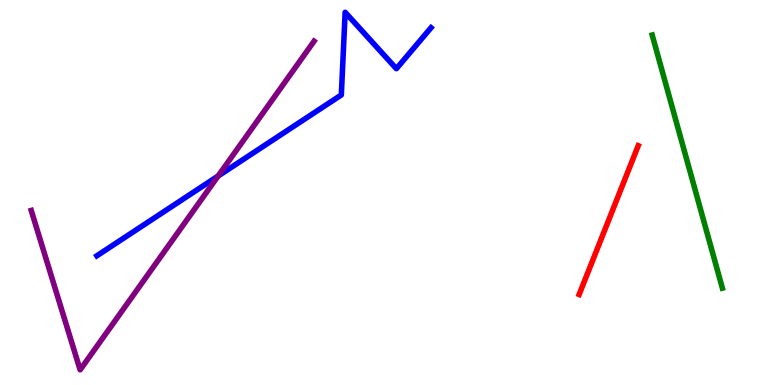[{'lines': ['blue', 'red'], 'intersections': []}, {'lines': ['green', 'red'], 'intersections': []}, {'lines': ['purple', 'red'], 'intersections': []}, {'lines': ['blue', 'green'], 'intersections': []}, {'lines': ['blue', 'purple'], 'intersections': [{'x': 2.81, 'y': 5.43}]}, {'lines': ['green', 'purple'], 'intersections': []}]